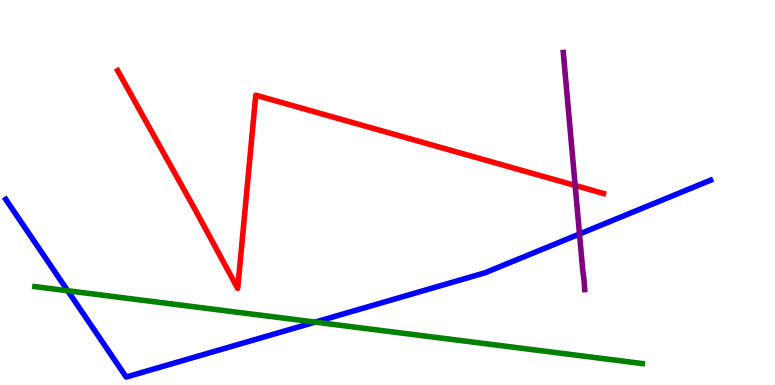[{'lines': ['blue', 'red'], 'intersections': []}, {'lines': ['green', 'red'], 'intersections': []}, {'lines': ['purple', 'red'], 'intersections': [{'x': 7.42, 'y': 5.18}]}, {'lines': ['blue', 'green'], 'intersections': [{'x': 0.874, 'y': 2.45}, {'x': 4.07, 'y': 1.63}]}, {'lines': ['blue', 'purple'], 'intersections': [{'x': 7.48, 'y': 3.92}]}, {'lines': ['green', 'purple'], 'intersections': []}]